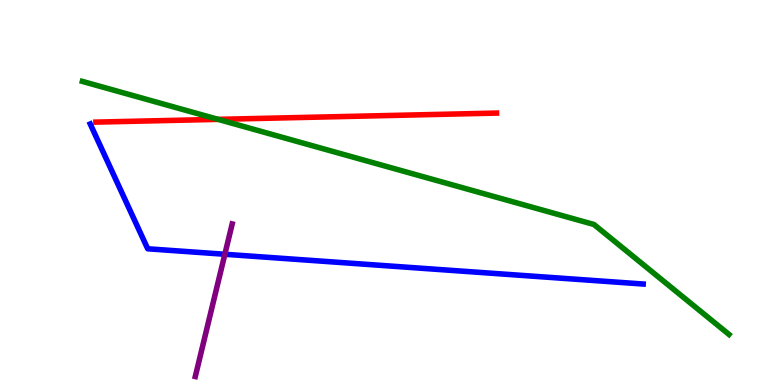[{'lines': ['blue', 'red'], 'intersections': []}, {'lines': ['green', 'red'], 'intersections': [{'x': 2.81, 'y': 6.9}]}, {'lines': ['purple', 'red'], 'intersections': []}, {'lines': ['blue', 'green'], 'intersections': []}, {'lines': ['blue', 'purple'], 'intersections': [{'x': 2.9, 'y': 3.4}]}, {'lines': ['green', 'purple'], 'intersections': []}]